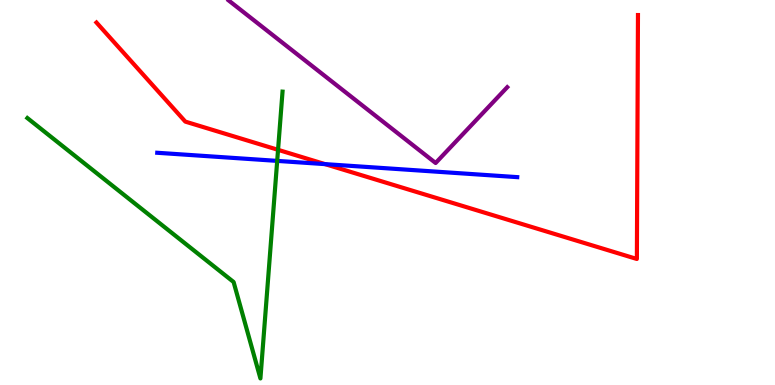[{'lines': ['blue', 'red'], 'intersections': [{'x': 4.19, 'y': 5.74}]}, {'lines': ['green', 'red'], 'intersections': [{'x': 3.59, 'y': 6.11}]}, {'lines': ['purple', 'red'], 'intersections': []}, {'lines': ['blue', 'green'], 'intersections': [{'x': 3.58, 'y': 5.82}]}, {'lines': ['blue', 'purple'], 'intersections': []}, {'lines': ['green', 'purple'], 'intersections': []}]